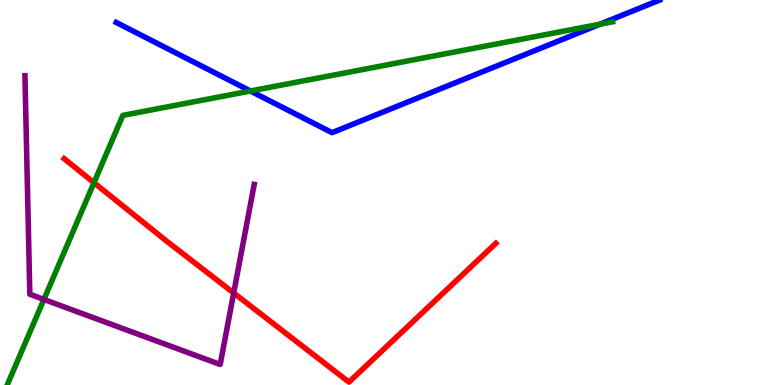[{'lines': ['blue', 'red'], 'intersections': []}, {'lines': ['green', 'red'], 'intersections': [{'x': 1.21, 'y': 5.26}]}, {'lines': ['purple', 'red'], 'intersections': [{'x': 3.02, 'y': 2.39}]}, {'lines': ['blue', 'green'], 'intersections': [{'x': 3.23, 'y': 7.64}, {'x': 7.74, 'y': 9.37}]}, {'lines': ['blue', 'purple'], 'intersections': []}, {'lines': ['green', 'purple'], 'intersections': [{'x': 0.566, 'y': 2.22}]}]